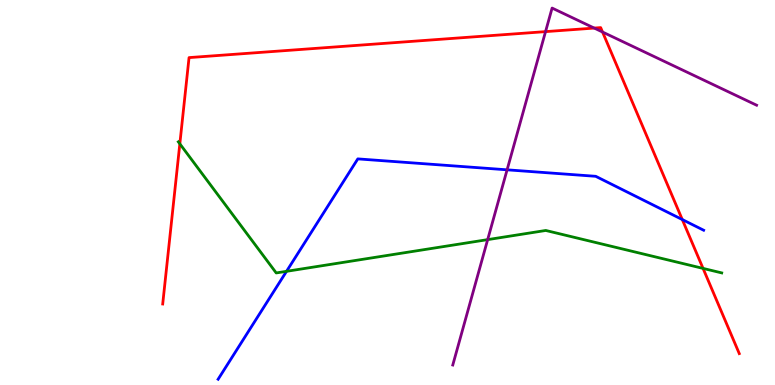[{'lines': ['blue', 'red'], 'intersections': [{'x': 8.8, 'y': 4.3}]}, {'lines': ['green', 'red'], 'intersections': [{'x': 2.32, 'y': 6.26}, {'x': 9.07, 'y': 3.03}]}, {'lines': ['purple', 'red'], 'intersections': [{'x': 7.04, 'y': 9.18}, {'x': 7.67, 'y': 9.27}, {'x': 7.77, 'y': 9.17}]}, {'lines': ['blue', 'green'], 'intersections': [{'x': 3.7, 'y': 2.95}]}, {'lines': ['blue', 'purple'], 'intersections': [{'x': 6.54, 'y': 5.59}]}, {'lines': ['green', 'purple'], 'intersections': [{'x': 6.29, 'y': 3.78}]}]